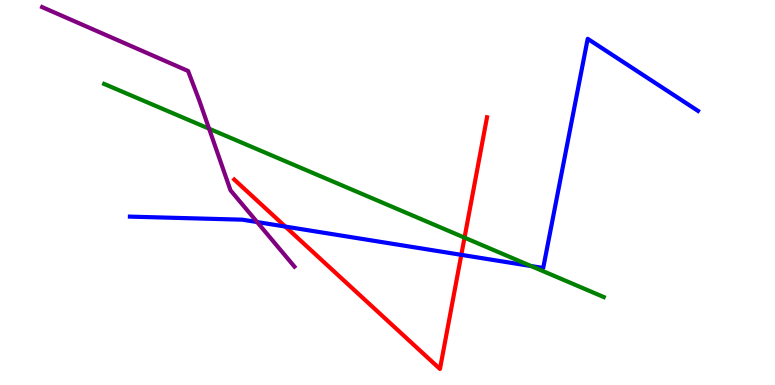[{'lines': ['blue', 'red'], 'intersections': [{'x': 3.68, 'y': 4.11}, {'x': 5.95, 'y': 3.38}]}, {'lines': ['green', 'red'], 'intersections': [{'x': 5.99, 'y': 3.83}]}, {'lines': ['purple', 'red'], 'intersections': []}, {'lines': ['blue', 'green'], 'intersections': [{'x': 6.85, 'y': 3.09}]}, {'lines': ['blue', 'purple'], 'intersections': [{'x': 3.32, 'y': 4.23}]}, {'lines': ['green', 'purple'], 'intersections': [{'x': 2.7, 'y': 6.66}]}]